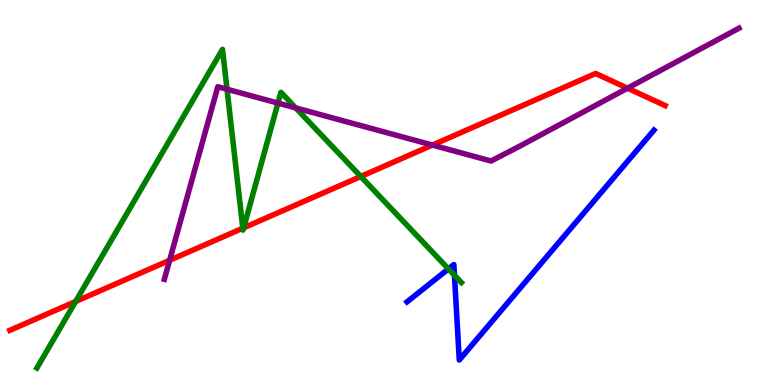[{'lines': ['blue', 'red'], 'intersections': []}, {'lines': ['green', 'red'], 'intersections': [{'x': 0.976, 'y': 2.17}, {'x': 3.13, 'y': 4.07}, {'x': 3.14, 'y': 4.08}, {'x': 4.66, 'y': 5.42}]}, {'lines': ['purple', 'red'], 'intersections': [{'x': 2.19, 'y': 3.24}, {'x': 5.58, 'y': 6.23}, {'x': 8.1, 'y': 7.71}]}, {'lines': ['blue', 'green'], 'intersections': [{'x': 5.79, 'y': 3.02}, {'x': 5.86, 'y': 2.85}]}, {'lines': ['blue', 'purple'], 'intersections': []}, {'lines': ['green', 'purple'], 'intersections': [{'x': 2.93, 'y': 7.68}, {'x': 3.59, 'y': 7.32}, {'x': 3.82, 'y': 7.2}]}]